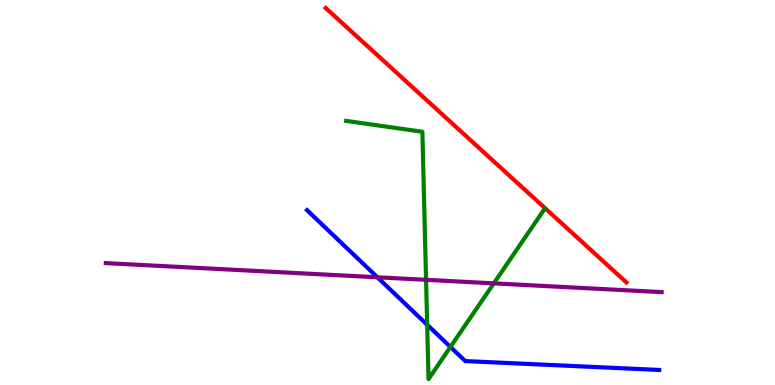[{'lines': ['blue', 'red'], 'intersections': []}, {'lines': ['green', 'red'], 'intersections': []}, {'lines': ['purple', 'red'], 'intersections': []}, {'lines': ['blue', 'green'], 'intersections': [{'x': 5.51, 'y': 1.56}, {'x': 5.81, 'y': 0.988}]}, {'lines': ['blue', 'purple'], 'intersections': [{'x': 4.87, 'y': 2.8}]}, {'lines': ['green', 'purple'], 'intersections': [{'x': 5.5, 'y': 2.73}, {'x': 6.37, 'y': 2.64}]}]